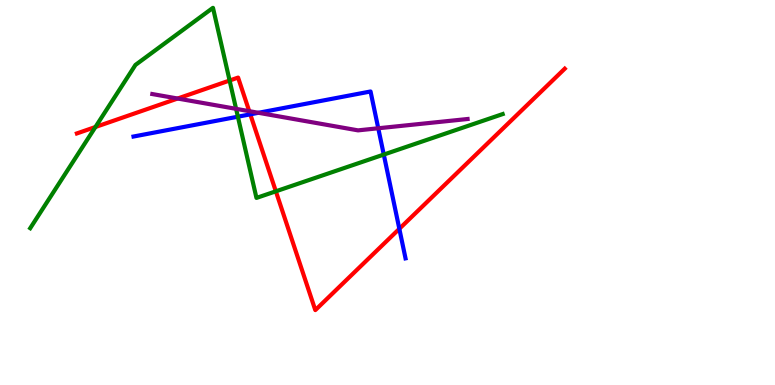[{'lines': ['blue', 'red'], 'intersections': [{'x': 3.23, 'y': 7.03}, {'x': 5.15, 'y': 4.06}]}, {'lines': ['green', 'red'], 'intersections': [{'x': 1.23, 'y': 6.7}, {'x': 2.96, 'y': 7.91}, {'x': 3.56, 'y': 5.03}]}, {'lines': ['purple', 'red'], 'intersections': [{'x': 2.29, 'y': 7.44}, {'x': 3.22, 'y': 7.11}]}, {'lines': ['blue', 'green'], 'intersections': [{'x': 3.07, 'y': 6.97}, {'x': 4.95, 'y': 5.99}]}, {'lines': ['blue', 'purple'], 'intersections': [{'x': 3.33, 'y': 7.07}, {'x': 4.88, 'y': 6.67}]}, {'lines': ['green', 'purple'], 'intersections': [{'x': 3.05, 'y': 7.17}]}]